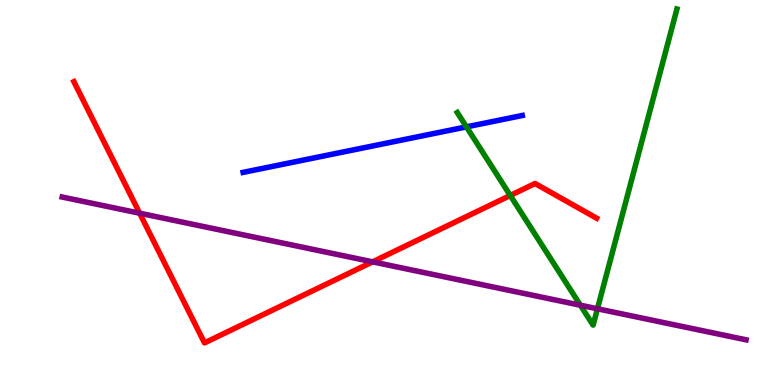[{'lines': ['blue', 'red'], 'intersections': []}, {'lines': ['green', 'red'], 'intersections': [{'x': 6.58, 'y': 4.92}]}, {'lines': ['purple', 'red'], 'intersections': [{'x': 1.8, 'y': 4.46}, {'x': 4.81, 'y': 3.2}]}, {'lines': ['blue', 'green'], 'intersections': [{'x': 6.02, 'y': 6.7}]}, {'lines': ['blue', 'purple'], 'intersections': []}, {'lines': ['green', 'purple'], 'intersections': [{'x': 7.49, 'y': 2.07}, {'x': 7.71, 'y': 1.98}]}]